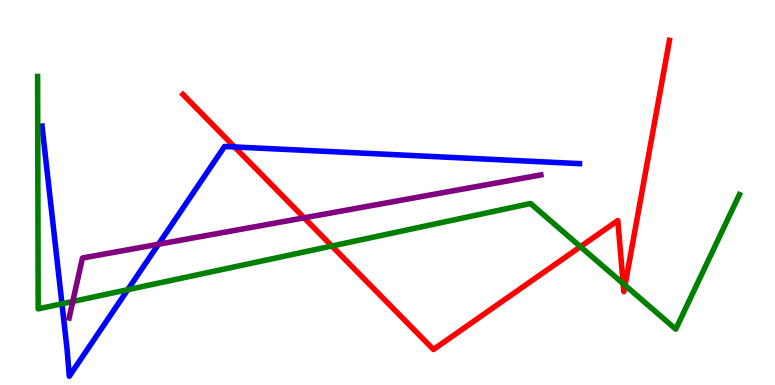[{'lines': ['blue', 'red'], 'intersections': [{'x': 3.03, 'y': 6.18}]}, {'lines': ['green', 'red'], 'intersections': [{'x': 4.28, 'y': 3.61}, {'x': 7.49, 'y': 3.59}, {'x': 8.04, 'y': 2.63}, {'x': 8.06, 'y': 2.59}]}, {'lines': ['purple', 'red'], 'intersections': [{'x': 3.92, 'y': 4.34}]}, {'lines': ['blue', 'green'], 'intersections': [{'x': 0.8, 'y': 2.11}, {'x': 1.65, 'y': 2.48}]}, {'lines': ['blue', 'purple'], 'intersections': [{'x': 2.05, 'y': 3.66}]}, {'lines': ['green', 'purple'], 'intersections': [{'x': 0.939, 'y': 2.17}]}]